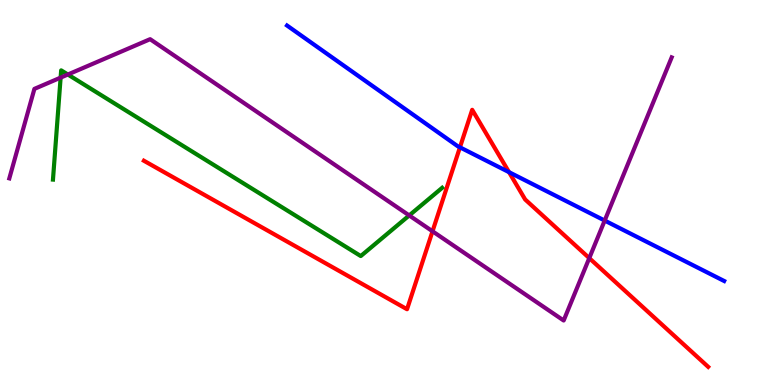[{'lines': ['blue', 'red'], 'intersections': [{'x': 5.93, 'y': 6.17}, {'x': 6.57, 'y': 5.53}]}, {'lines': ['green', 'red'], 'intersections': []}, {'lines': ['purple', 'red'], 'intersections': [{'x': 5.58, 'y': 3.99}, {'x': 7.6, 'y': 3.3}]}, {'lines': ['blue', 'green'], 'intersections': []}, {'lines': ['blue', 'purple'], 'intersections': [{'x': 7.8, 'y': 4.27}]}, {'lines': ['green', 'purple'], 'intersections': [{'x': 0.782, 'y': 7.98}, {'x': 0.876, 'y': 8.06}, {'x': 5.28, 'y': 4.4}]}]